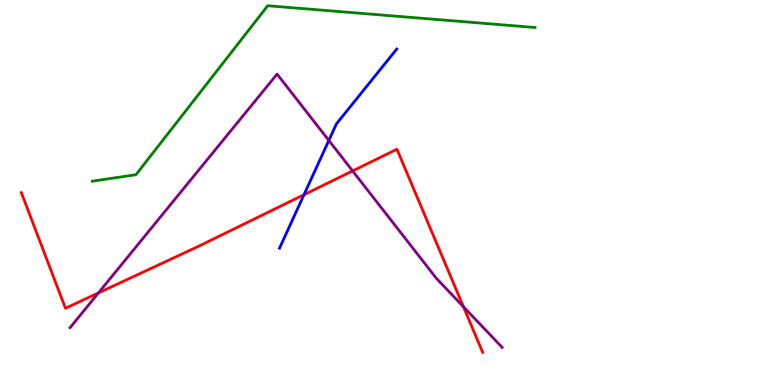[{'lines': ['blue', 'red'], 'intersections': [{'x': 3.92, 'y': 4.94}]}, {'lines': ['green', 'red'], 'intersections': []}, {'lines': ['purple', 'red'], 'intersections': [{'x': 1.27, 'y': 2.39}, {'x': 4.55, 'y': 5.56}, {'x': 5.98, 'y': 2.03}]}, {'lines': ['blue', 'green'], 'intersections': []}, {'lines': ['blue', 'purple'], 'intersections': [{'x': 4.24, 'y': 6.35}]}, {'lines': ['green', 'purple'], 'intersections': []}]